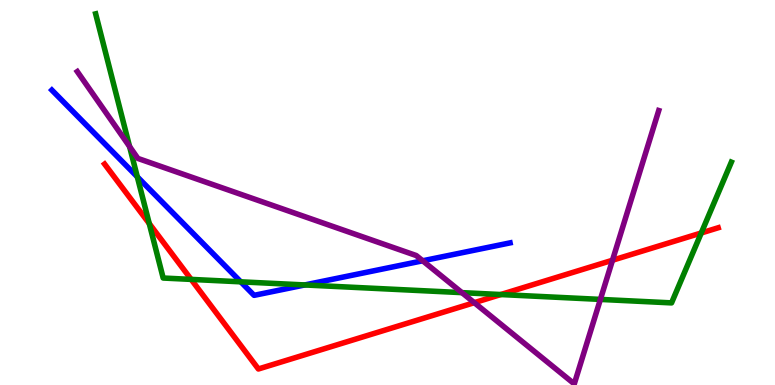[{'lines': ['blue', 'red'], 'intersections': []}, {'lines': ['green', 'red'], 'intersections': [{'x': 1.93, 'y': 4.19}, {'x': 2.47, 'y': 2.74}, {'x': 6.46, 'y': 2.35}, {'x': 9.05, 'y': 3.95}]}, {'lines': ['purple', 'red'], 'intersections': [{'x': 6.12, 'y': 2.14}, {'x': 7.9, 'y': 3.24}]}, {'lines': ['blue', 'green'], 'intersections': [{'x': 1.77, 'y': 5.41}, {'x': 3.11, 'y': 2.68}, {'x': 3.93, 'y': 2.6}]}, {'lines': ['blue', 'purple'], 'intersections': [{'x': 5.45, 'y': 3.23}]}, {'lines': ['green', 'purple'], 'intersections': [{'x': 1.67, 'y': 6.19}, {'x': 5.96, 'y': 2.4}, {'x': 7.75, 'y': 2.22}]}]